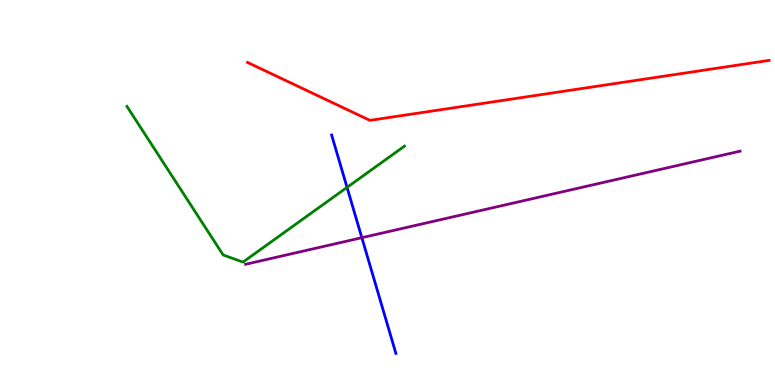[{'lines': ['blue', 'red'], 'intersections': []}, {'lines': ['green', 'red'], 'intersections': []}, {'lines': ['purple', 'red'], 'intersections': []}, {'lines': ['blue', 'green'], 'intersections': [{'x': 4.48, 'y': 5.13}]}, {'lines': ['blue', 'purple'], 'intersections': [{'x': 4.67, 'y': 3.83}]}, {'lines': ['green', 'purple'], 'intersections': []}]